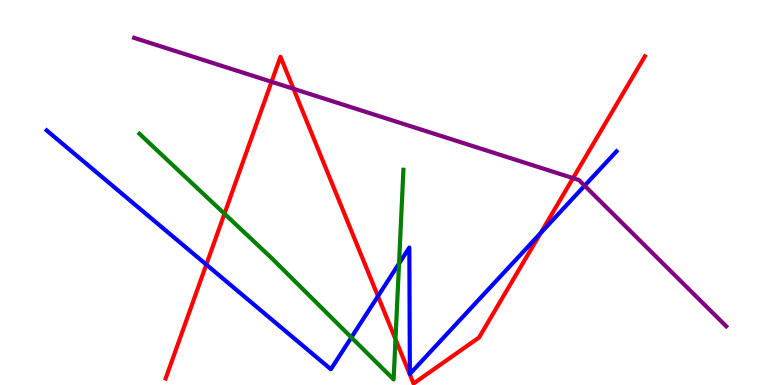[{'lines': ['blue', 'red'], 'intersections': [{'x': 2.66, 'y': 3.13}, {'x': 4.88, 'y': 2.31}, {'x': 6.98, 'y': 3.95}]}, {'lines': ['green', 'red'], 'intersections': [{'x': 2.9, 'y': 4.45}, {'x': 5.1, 'y': 1.19}]}, {'lines': ['purple', 'red'], 'intersections': [{'x': 3.5, 'y': 7.88}, {'x': 3.79, 'y': 7.69}, {'x': 7.39, 'y': 5.37}]}, {'lines': ['blue', 'green'], 'intersections': [{'x': 4.53, 'y': 1.24}, {'x': 5.15, 'y': 3.16}]}, {'lines': ['blue', 'purple'], 'intersections': [{'x': 7.54, 'y': 5.18}]}, {'lines': ['green', 'purple'], 'intersections': []}]